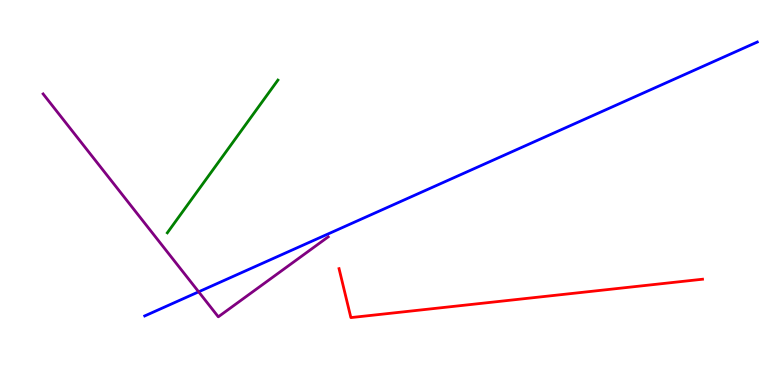[{'lines': ['blue', 'red'], 'intersections': []}, {'lines': ['green', 'red'], 'intersections': []}, {'lines': ['purple', 'red'], 'intersections': []}, {'lines': ['blue', 'green'], 'intersections': []}, {'lines': ['blue', 'purple'], 'intersections': [{'x': 2.56, 'y': 2.42}]}, {'lines': ['green', 'purple'], 'intersections': []}]